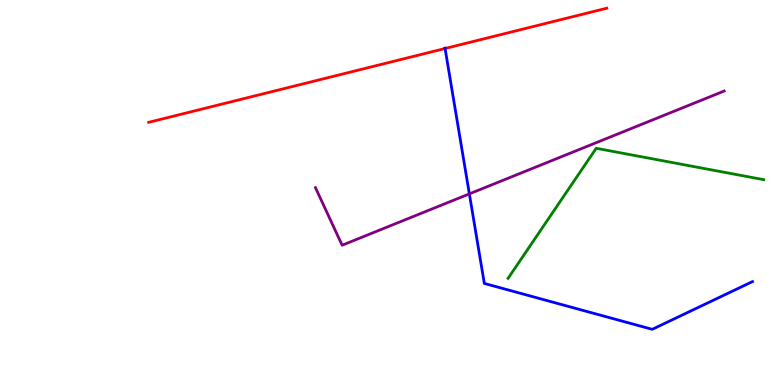[{'lines': ['blue', 'red'], 'intersections': [{'x': 5.74, 'y': 8.74}]}, {'lines': ['green', 'red'], 'intersections': []}, {'lines': ['purple', 'red'], 'intersections': []}, {'lines': ['blue', 'green'], 'intersections': []}, {'lines': ['blue', 'purple'], 'intersections': [{'x': 6.06, 'y': 4.96}]}, {'lines': ['green', 'purple'], 'intersections': []}]